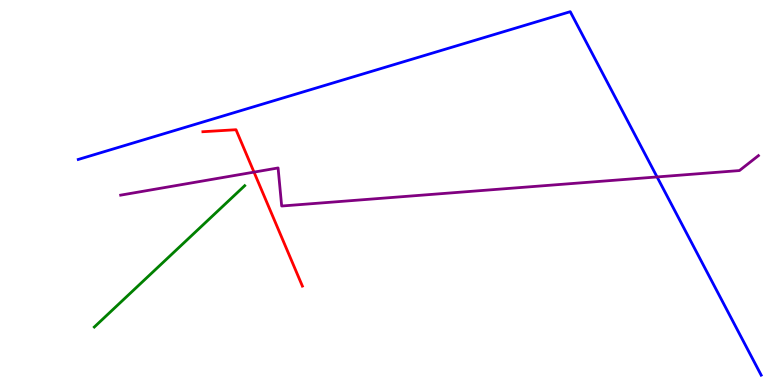[{'lines': ['blue', 'red'], 'intersections': []}, {'lines': ['green', 'red'], 'intersections': []}, {'lines': ['purple', 'red'], 'intersections': [{'x': 3.28, 'y': 5.53}]}, {'lines': ['blue', 'green'], 'intersections': []}, {'lines': ['blue', 'purple'], 'intersections': [{'x': 8.48, 'y': 5.4}]}, {'lines': ['green', 'purple'], 'intersections': []}]